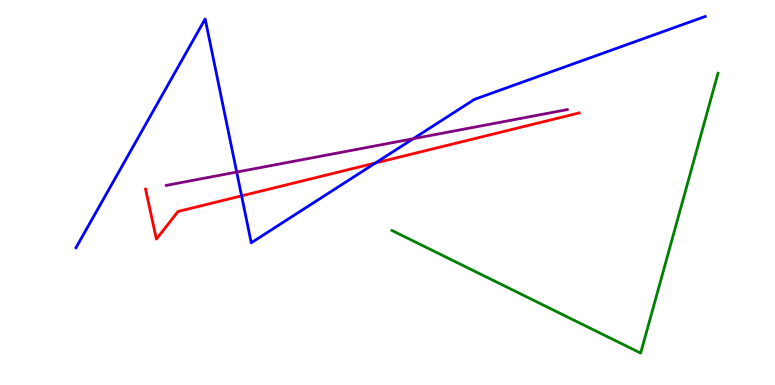[{'lines': ['blue', 'red'], 'intersections': [{'x': 3.12, 'y': 4.91}, {'x': 4.84, 'y': 5.77}]}, {'lines': ['green', 'red'], 'intersections': []}, {'lines': ['purple', 'red'], 'intersections': []}, {'lines': ['blue', 'green'], 'intersections': []}, {'lines': ['blue', 'purple'], 'intersections': [{'x': 3.05, 'y': 5.53}, {'x': 5.33, 'y': 6.4}]}, {'lines': ['green', 'purple'], 'intersections': []}]